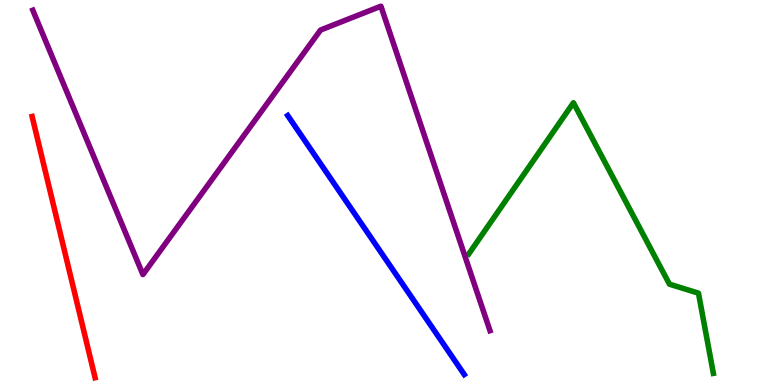[{'lines': ['blue', 'red'], 'intersections': []}, {'lines': ['green', 'red'], 'intersections': []}, {'lines': ['purple', 'red'], 'intersections': []}, {'lines': ['blue', 'green'], 'intersections': []}, {'lines': ['blue', 'purple'], 'intersections': []}, {'lines': ['green', 'purple'], 'intersections': []}]